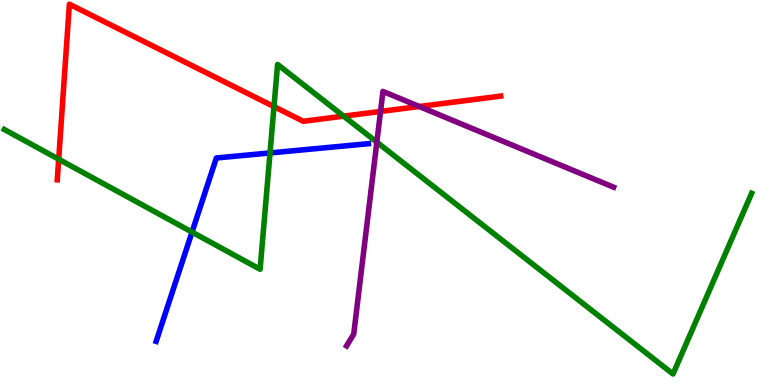[{'lines': ['blue', 'red'], 'intersections': []}, {'lines': ['green', 'red'], 'intersections': [{'x': 0.757, 'y': 5.86}, {'x': 3.54, 'y': 7.23}, {'x': 4.43, 'y': 6.98}]}, {'lines': ['purple', 'red'], 'intersections': [{'x': 4.91, 'y': 7.11}, {'x': 5.41, 'y': 7.23}]}, {'lines': ['blue', 'green'], 'intersections': [{'x': 2.48, 'y': 3.97}, {'x': 3.48, 'y': 6.03}]}, {'lines': ['blue', 'purple'], 'intersections': []}, {'lines': ['green', 'purple'], 'intersections': [{'x': 4.86, 'y': 6.31}]}]